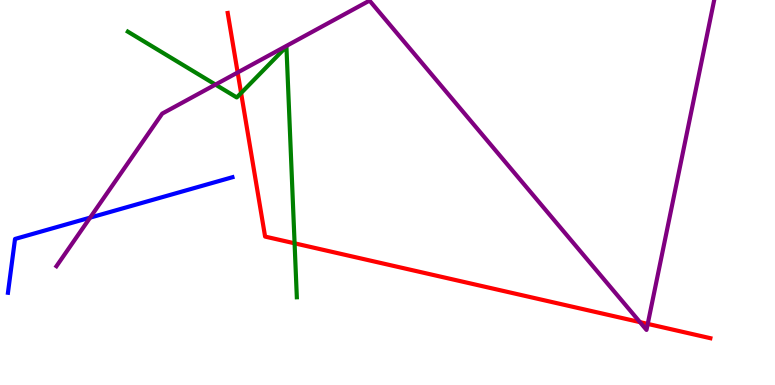[{'lines': ['blue', 'red'], 'intersections': []}, {'lines': ['green', 'red'], 'intersections': [{'x': 3.11, 'y': 7.58}, {'x': 3.8, 'y': 3.68}]}, {'lines': ['purple', 'red'], 'intersections': [{'x': 3.07, 'y': 8.12}, {'x': 8.26, 'y': 1.63}, {'x': 8.36, 'y': 1.59}]}, {'lines': ['blue', 'green'], 'intersections': []}, {'lines': ['blue', 'purple'], 'intersections': [{'x': 1.16, 'y': 4.35}]}, {'lines': ['green', 'purple'], 'intersections': [{'x': 2.78, 'y': 7.8}]}]